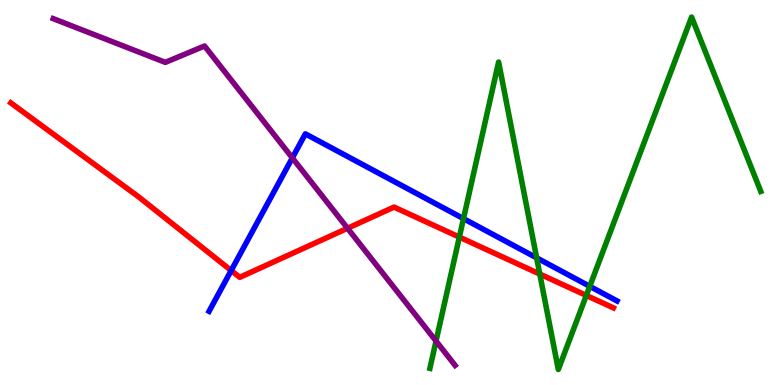[{'lines': ['blue', 'red'], 'intersections': [{'x': 2.98, 'y': 2.97}]}, {'lines': ['green', 'red'], 'intersections': [{'x': 5.93, 'y': 3.84}, {'x': 6.96, 'y': 2.88}, {'x': 7.57, 'y': 2.33}]}, {'lines': ['purple', 'red'], 'intersections': [{'x': 4.48, 'y': 4.07}]}, {'lines': ['blue', 'green'], 'intersections': [{'x': 5.98, 'y': 4.32}, {'x': 6.92, 'y': 3.3}, {'x': 7.61, 'y': 2.56}]}, {'lines': ['blue', 'purple'], 'intersections': [{'x': 3.77, 'y': 5.9}]}, {'lines': ['green', 'purple'], 'intersections': [{'x': 5.63, 'y': 1.14}]}]